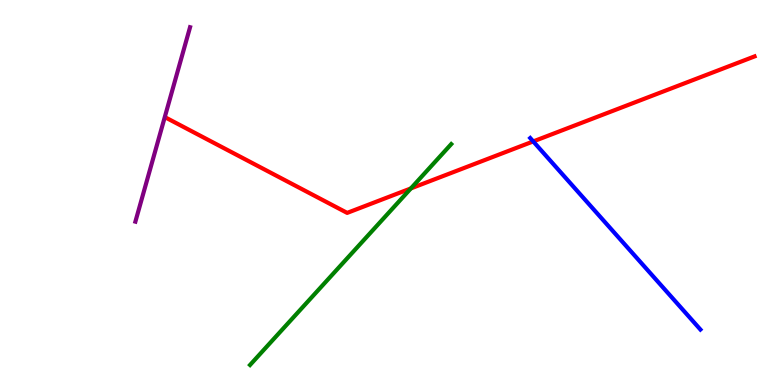[{'lines': ['blue', 'red'], 'intersections': [{'x': 6.88, 'y': 6.33}]}, {'lines': ['green', 'red'], 'intersections': [{'x': 5.3, 'y': 5.11}]}, {'lines': ['purple', 'red'], 'intersections': []}, {'lines': ['blue', 'green'], 'intersections': []}, {'lines': ['blue', 'purple'], 'intersections': []}, {'lines': ['green', 'purple'], 'intersections': []}]